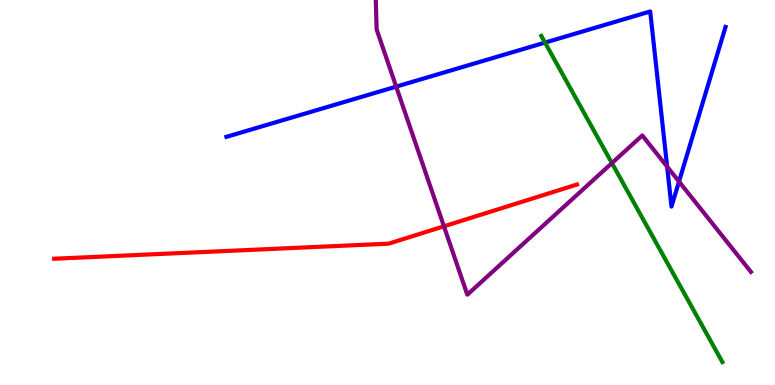[{'lines': ['blue', 'red'], 'intersections': []}, {'lines': ['green', 'red'], 'intersections': []}, {'lines': ['purple', 'red'], 'intersections': [{'x': 5.73, 'y': 4.12}]}, {'lines': ['blue', 'green'], 'intersections': [{'x': 7.03, 'y': 8.89}]}, {'lines': ['blue', 'purple'], 'intersections': [{'x': 5.11, 'y': 7.75}, {'x': 8.61, 'y': 5.67}, {'x': 8.76, 'y': 5.28}]}, {'lines': ['green', 'purple'], 'intersections': [{'x': 7.9, 'y': 5.76}]}]